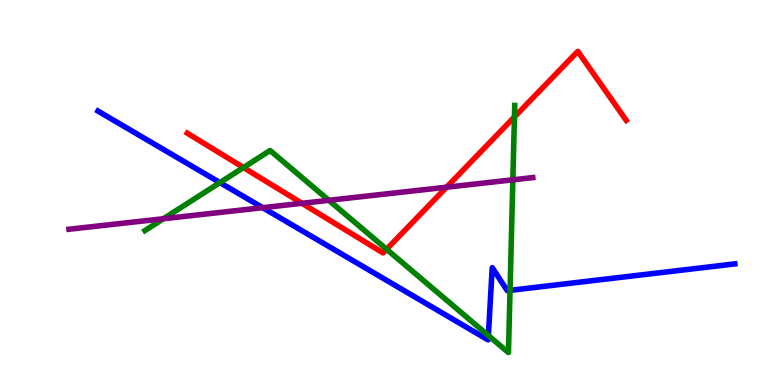[{'lines': ['blue', 'red'], 'intersections': []}, {'lines': ['green', 'red'], 'intersections': [{'x': 3.14, 'y': 5.65}, {'x': 4.99, 'y': 3.53}, {'x': 6.64, 'y': 6.96}]}, {'lines': ['purple', 'red'], 'intersections': [{'x': 3.9, 'y': 4.72}, {'x': 5.76, 'y': 5.14}]}, {'lines': ['blue', 'green'], 'intersections': [{'x': 2.84, 'y': 5.26}, {'x': 6.3, 'y': 1.28}, {'x': 6.58, 'y': 2.46}]}, {'lines': ['blue', 'purple'], 'intersections': [{'x': 3.39, 'y': 4.61}]}, {'lines': ['green', 'purple'], 'intersections': [{'x': 2.11, 'y': 4.32}, {'x': 4.24, 'y': 4.8}, {'x': 6.62, 'y': 5.33}]}]